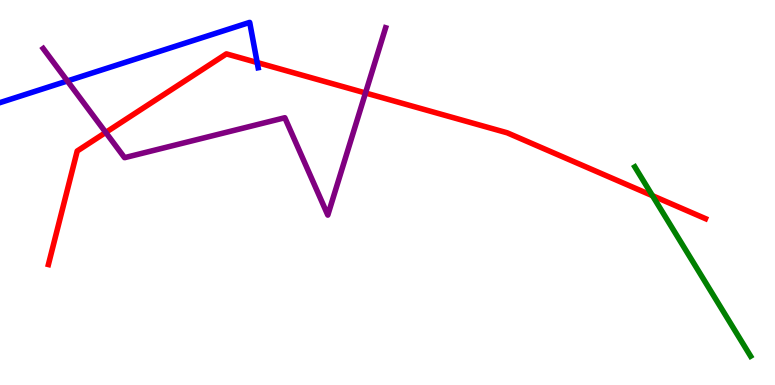[{'lines': ['blue', 'red'], 'intersections': [{'x': 3.32, 'y': 8.38}]}, {'lines': ['green', 'red'], 'intersections': [{'x': 8.42, 'y': 4.92}]}, {'lines': ['purple', 'red'], 'intersections': [{'x': 1.36, 'y': 6.56}, {'x': 4.72, 'y': 7.58}]}, {'lines': ['blue', 'green'], 'intersections': []}, {'lines': ['blue', 'purple'], 'intersections': [{'x': 0.869, 'y': 7.9}]}, {'lines': ['green', 'purple'], 'intersections': []}]